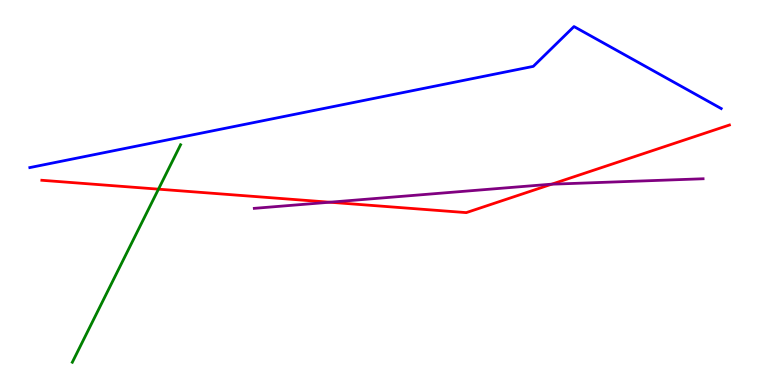[{'lines': ['blue', 'red'], 'intersections': []}, {'lines': ['green', 'red'], 'intersections': [{'x': 2.04, 'y': 5.09}]}, {'lines': ['purple', 'red'], 'intersections': [{'x': 4.25, 'y': 4.75}, {'x': 7.12, 'y': 5.22}]}, {'lines': ['blue', 'green'], 'intersections': []}, {'lines': ['blue', 'purple'], 'intersections': []}, {'lines': ['green', 'purple'], 'intersections': []}]